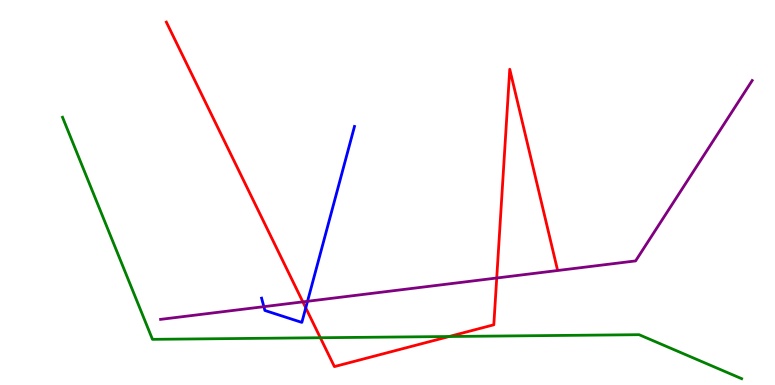[{'lines': ['blue', 'red'], 'intersections': [{'x': 3.95, 'y': 2.0}]}, {'lines': ['green', 'red'], 'intersections': [{'x': 4.13, 'y': 1.23}, {'x': 5.8, 'y': 1.26}]}, {'lines': ['purple', 'red'], 'intersections': [{'x': 3.91, 'y': 2.16}, {'x': 6.41, 'y': 2.78}]}, {'lines': ['blue', 'green'], 'intersections': []}, {'lines': ['blue', 'purple'], 'intersections': [{'x': 3.4, 'y': 2.03}, {'x': 3.97, 'y': 2.17}]}, {'lines': ['green', 'purple'], 'intersections': []}]